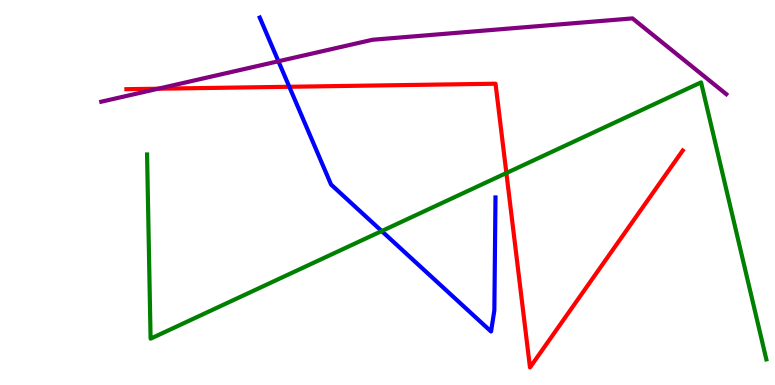[{'lines': ['blue', 'red'], 'intersections': [{'x': 3.73, 'y': 7.75}]}, {'lines': ['green', 'red'], 'intersections': [{'x': 6.53, 'y': 5.51}]}, {'lines': ['purple', 'red'], 'intersections': [{'x': 2.04, 'y': 7.7}]}, {'lines': ['blue', 'green'], 'intersections': [{'x': 4.93, 'y': 4.0}]}, {'lines': ['blue', 'purple'], 'intersections': [{'x': 3.59, 'y': 8.41}]}, {'lines': ['green', 'purple'], 'intersections': []}]